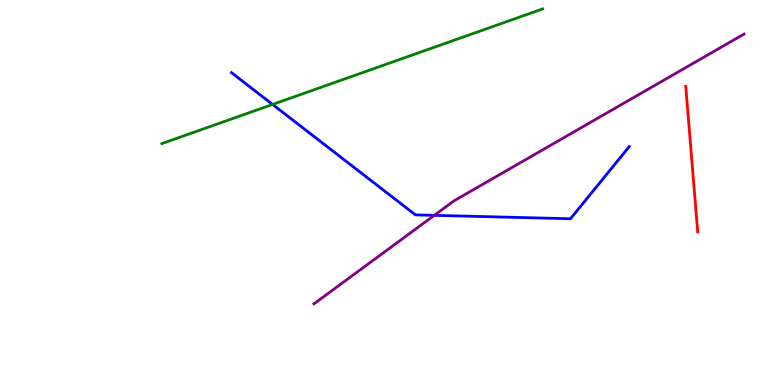[{'lines': ['blue', 'red'], 'intersections': []}, {'lines': ['green', 'red'], 'intersections': []}, {'lines': ['purple', 'red'], 'intersections': []}, {'lines': ['blue', 'green'], 'intersections': [{'x': 3.52, 'y': 7.29}]}, {'lines': ['blue', 'purple'], 'intersections': [{'x': 5.6, 'y': 4.41}]}, {'lines': ['green', 'purple'], 'intersections': []}]